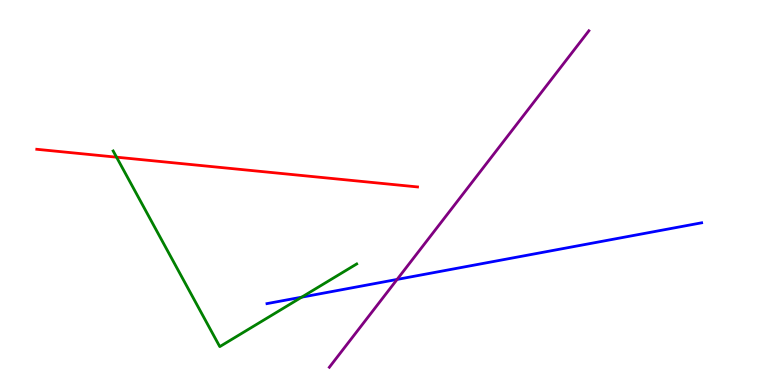[{'lines': ['blue', 'red'], 'intersections': []}, {'lines': ['green', 'red'], 'intersections': [{'x': 1.5, 'y': 5.92}]}, {'lines': ['purple', 'red'], 'intersections': []}, {'lines': ['blue', 'green'], 'intersections': [{'x': 3.89, 'y': 2.28}]}, {'lines': ['blue', 'purple'], 'intersections': [{'x': 5.12, 'y': 2.74}]}, {'lines': ['green', 'purple'], 'intersections': []}]